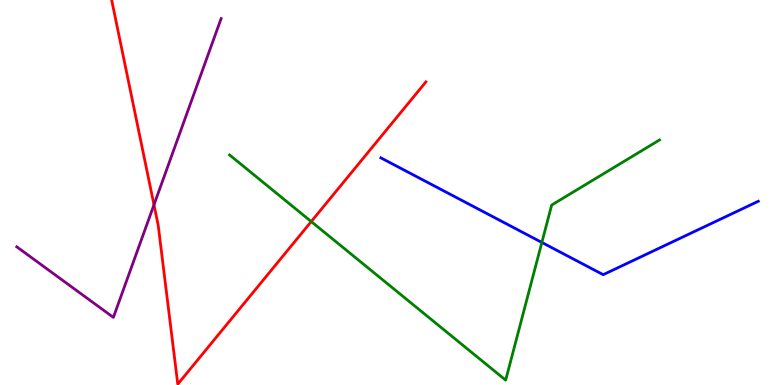[{'lines': ['blue', 'red'], 'intersections': []}, {'lines': ['green', 'red'], 'intersections': [{'x': 4.02, 'y': 4.25}]}, {'lines': ['purple', 'red'], 'intersections': [{'x': 1.99, 'y': 4.68}]}, {'lines': ['blue', 'green'], 'intersections': [{'x': 6.99, 'y': 3.7}]}, {'lines': ['blue', 'purple'], 'intersections': []}, {'lines': ['green', 'purple'], 'intersections': []}]